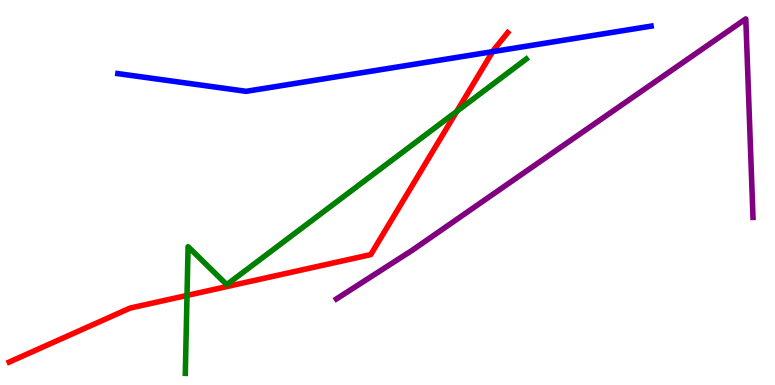[{'lines': ['blue', 'red'], 'intersections': [{'x': 6.36, 'y': 8.66}]}, {'lines': ['green', 'red'], 'intersections': [{'x': 2.41, 'y': 2.33}, {'x': 5.89, 'y': 7.11}]}, {'lines': ['purple', 'red'], 'intersections': []}, {'lines': ['blue', 'green'], 'intersections': []}, {'lines': ['blue', 'purple'], 'intersections': []}, {'lines': ['green', 'purple'], 'intersections': []}]